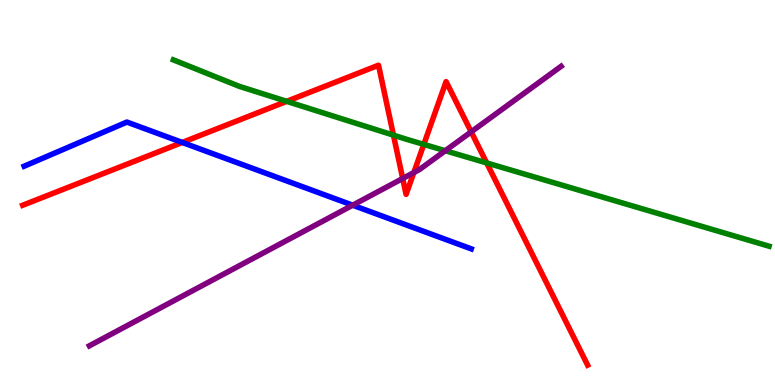[{'lines': ['blue', 'red'], 'intersections': [{'x': 2.35, 'y': 6.3}]}, {'lines': ['green', 'red'], 'intersections': [{'x': 3.7, 'y': 7.37}, {'x': 5.08, 'y': 6.49}, {'x': 5.47, 'y': 6.25}, {'x': 6.28, 'y': 5.77}]}, {'lines': ['purple', 'red'], 'intersections': [{'x': 5.2, 'y': 5.36}, {'x': 5.34, 'y': 5.52}, {'x': 6.08, 'y': 6.58}]}, {'lines': ['blue', 'green'], 'intersections': []}, {'lines': ['blue', 'purple'], 'intersections': [{'x': 4.55, 'y': 4.67}]}, {'lines': ['green', 'purple'], 'intersections': [{'x': 5.75, 'y': 6.09}]}]